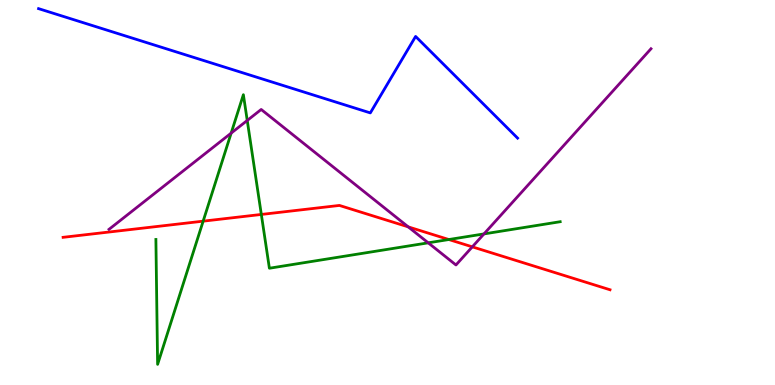[{'lines': ['blue', 'red'], 'intersections': []}, {'lines': ['green', 'red'], 'intersections': [{'x': 2.62, 'y': 4.26}, {'x': 3.37, 'y': 4.43}, {'x': 5.79, 'y': 3.78}]}, {'lines': ['purple', 'red'], 'intersections': [{'x': 5.27, 'y': 4.11}, {'x': 6.09, 'y': 3.59}]}, {'lines': ['blue', 'green'], 'intersections': []}, {'lines': ['blue', 'purple'], 'intersections': []}, {'lines': ['green', 'purple'], 'intersections': [{'x': 2.98, 'y': 6.54}, {'x': 3.19, 'y': 6.87}, {'x': 5.53, 'y': 3.69}, {'x': 6.24, 'y': 3.92}]}]